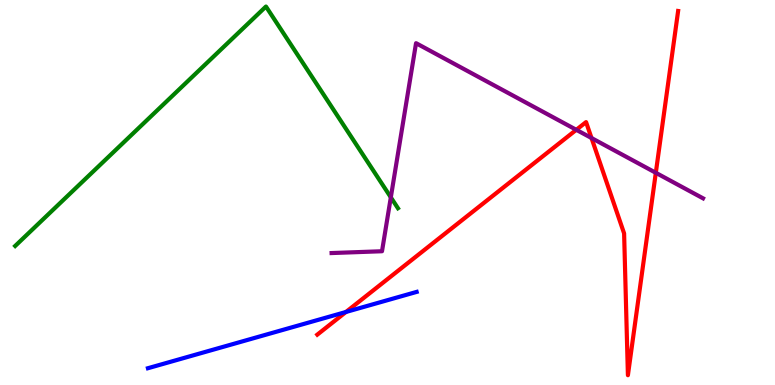[{'lines': ['blue', 'red'], 'intersections': [{'x': 4.46, 'y': 1.9}]}, {'lines': ['green', 'red'], 'intersections': []}, {'lines': ['purple', 'red'], 'intersections': [{'x': 7.44, 'y': 6.63}, {'x': 7.63, 'y': 6.41}, {'x': 8.46, 'y': 5.51}]}, {'lines': ['blue', 'green'], 'intersections': []}, {'lines': ['blue', 'purple'], 'intersections': []}, {'lines': ['green', 'purple'], 'intersections': [{'x': 5.04, 'y': 4.87}]}]